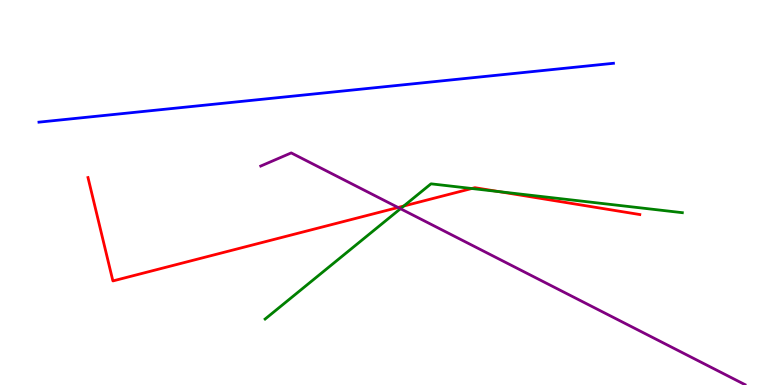[{'lines': ['blue', 'red'], 'intersections': []}, {'lines': ['green', 'red'], 'intersections': [{'x': 5.21, 'y': 4.65}, {'x': 6.09, 'y': 5.1}, {'x': 6.44, 'y': 5.02}]}, {'lines': ['purple', 'red'], 'intersections': [{'x': 5.14, 'y': 4.61}]}, {'lines': ['blue', 'green'], 'intersections': []}, {'lines': ['blue', 'purple'], 'intersections': []}, {'lines': ['green', 'purple'], 'intersections': [{'x': 5.17, 'y': 4.58}]}]